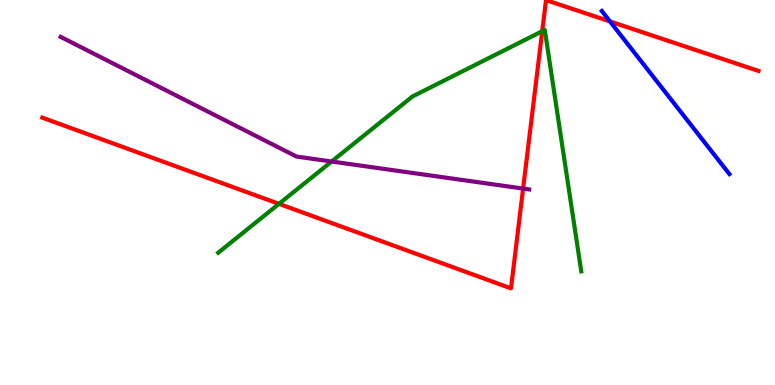[{'lines': ['blue', 'red'], 'intersections': [{'x': 7.87, 'y': 9.44}]}, {'lines': ['green', 'red'], 'intersections': [{'x': 3.6, 'y': 4.71}, {'x': 7.0, 'y': 9.19}]}, {'lines': ['purple', 'red'], 'intersections': [{'x': 6.75, 'y': 5.1}]}, {'lines': ['blue', 'green'], 'intersections': []}, {'lines': ['blue', 'purple'], 'intersections': []}, {'lines': ['green', 'purple'], 'intersections': [{'x': 4.28, 'y': 5.8}]}]